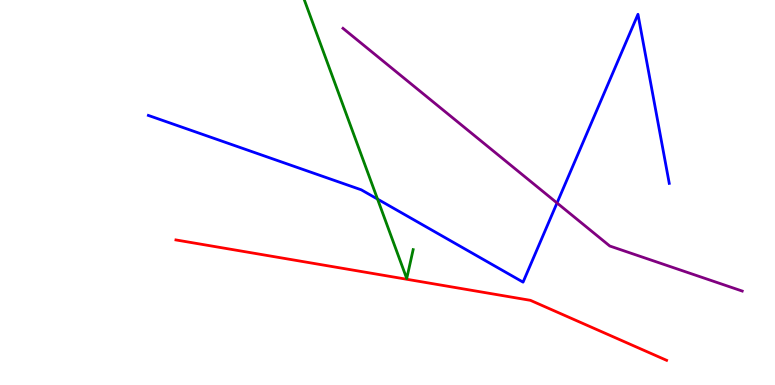[{'lines': ['blue', 'red'], 'intersections': []}, {'lines': ['green', 'red'], 'intersections': []}, {'lines': ['purple', 'red'], 'intersections': []}, {'lines': ['blue', 'green'], 'intersections': [{'x': 4.87, 'y': 4.83}]}, {'lines': ['blue', 'purple'], 'intersections': [{'x': 7.19, 'y': 4.73}]}, {'lines': ['green', 'purple'], 'intersections': []}]